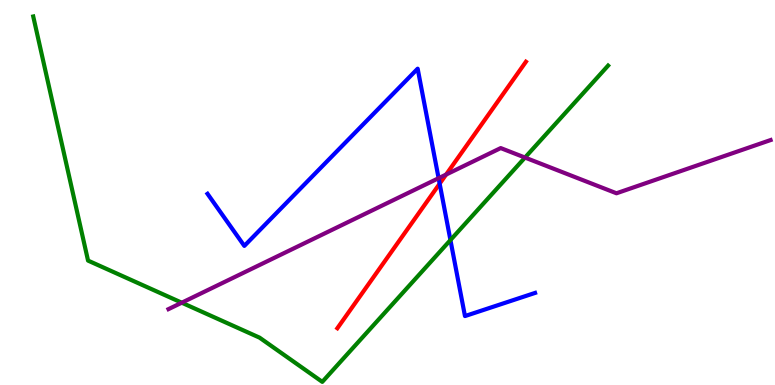[{'lines': ['blue', 'red'], 'intersections': [{'x': 5.67, 'y': 5.23}]}, {'lines': ['green', 'red'], 'intersections': []}, {'lines': ['purple', 'red'], 'intersections': [{'x': 5.76, 'y': 5.47}]}, {'lines': ['blue', 'green'], 'intersections': [{'x': 5.81, 'y': 3.76}]}, {'lines': ['blue', 'purple'], 'intersections': [{'x': 5.66, 'y': 5.37}]}, {'lines': ['green', 'purple'], 'intersections': [{'x': 2.35, 'y': 2.14}, {'x': 6.77, 'y': 5.91}]}]